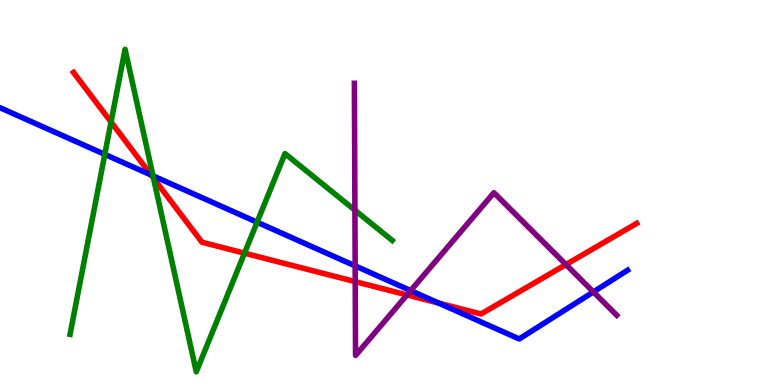[{'lines': ['blue', 'red'], 'intersections': [{'x': 1.95, 'y': 5.45}, {'x': 5.66, 'y': 2.13}]}, {'lines': ['green', 'red'], 'intersections': [{'x': 1.43, 'y': 6.83}, {'x': 1.98, 'y': 5.37}, {'x': 3.15, 'y': 3.42}]}, {'lines': ['purple', 'red'], 'intersections': [{'x': 4.58, 'y': 2.68}, {'x': 5.25, 'y': 2.34}, {'x': 7.3, 'y': 3.13}]}, {'lines': ['blue', 'green'], 'intersections': [{'x': 1.35, 'y': 5.99}, {'x': 1.97, 'y': 5.43}, {'x': 3.32, 'y': 4.23}]}, {'lines': ['blue', 'purple'], 'intersections': [{'x': 4.58, 'y': 3.09}, {'x': 5.3, 'y': 2.45}, {'x': 7.66, 'y': 2.42}]}, {'lines': ['green', 'purple'], 'intersections': [{'x': 4.58, 'y': 4.54}]}]